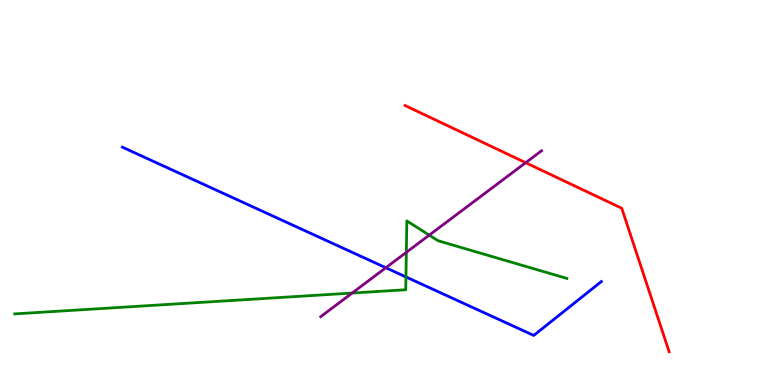[{'lines': ['blue', 'red'], 'intersections': []}, {'lines': ['green', 'red'], 'intersections': []}, {'lines': ['purple', 'red'], 'intersections': [{'x': 6.78, 'y': 5.77}]}, {'lines': ['blue', 'green'], 'intersections': [{'x': 5.24, 'y': 2.81}]}, {'lines': ['blue', 'purple'], 'intersections': [{'x': 4.98, 'y': 3.05}]}, {'lines': ['green', 'purple'], 'intersections': [{'x': 4.54, 'y': 2.39}, {'x': 5.24, 'y': 3.45}, {'x': 5.54, 'y': 3.89}]}]